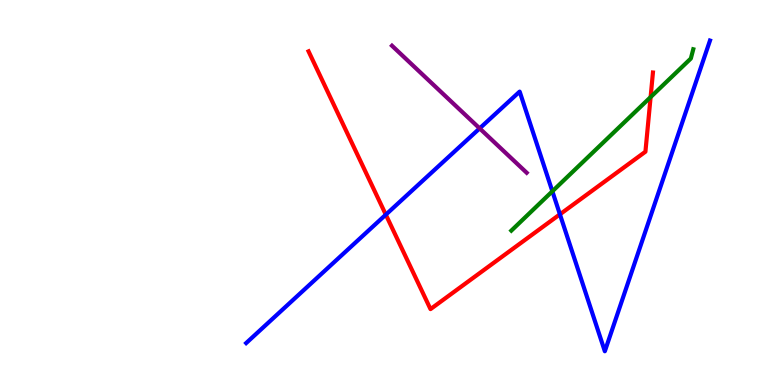[{'lines': ['blue', 'red'], 'intersections': [{'x': 4.98, 'y': 4.42}, {'x': 7.22, 'y': 4.43}]}, {'lines': ['green', 'red'], 'intersections': [{'x': 8.39, 'y': 7.48}]}, {'lines': ['purple', 'red'], 'intersections': []}, {'lines': ['blue', 'green'], 'intersections': [{'x': 7.13, 'y': 5.03}]}, {'lines': ['blue', 'purple'], 'intersections': [{'x': 6.19, 'y': 6.67}]}, {'lines': ['green', 'purple'], 'intersections': []}]